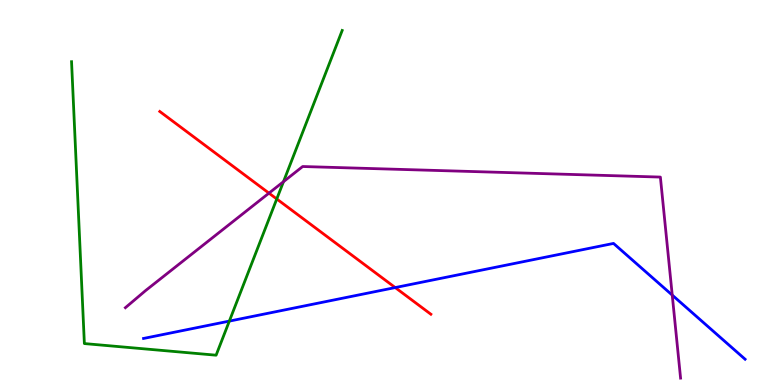[{'lines': ['blue', 'red'], 'intersections': [{'x': 5.1, 'y': 2.53}]}, {'lines': ['green', 'red'], 'intersections': [{'x': 3.57, 'y': 4.83}]}, {'lines': ['purple', 'red'], 'intersections': [{'x': 3.47, 'y': 4.98}]}, {'lines': ['blue', 'green'], 'intersections': [{'x': 2.96, 'y': 1.66}]}, {'lines': ['blue', 'purple'], 'intersections': [{'x': 8.67, 'y': 2.33}]}, {'lines': ['green', 'purple'], 'intersections': [{'x': 3.66, 'y': 5.28}]}]